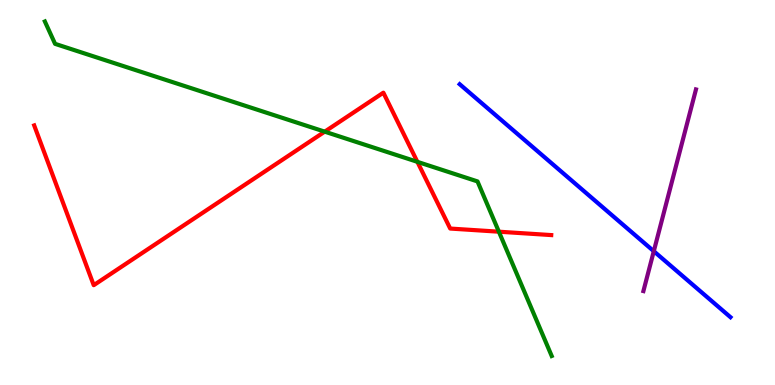[{'lines': ['blue', 'red'], 'intersections': []}, {'lines': ['green', 'red'], 'intersections': [{'x': 4.19, 'y': 6.58}, {'x': 5.39, 'y': 5.8}, {'x': 6.44, 'y': 3.98}]}, {'lines': ['purple', 'red'], 'intersections': []}, {'lines': ['blue', 'green'], 'intersections': []}, {'lines': ['blue', 'purple'], 'intersections': [{'x': 8.44, 'y': 3.47}]}, {'lines': ['green', 'purple'], 'intersections': []}]